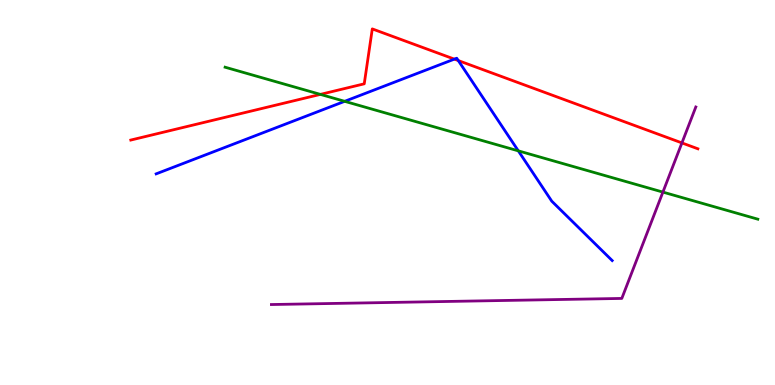[{'lines': ['blue', 'red'], 'intersections': [{'x': 5.86, 'y': 8.46}, {'x': 5.91, 'y': 8.43}]}, {'lines': ['green', 'red'], 'intersections': [{'x': 4.13, 'y': 7.55}]}, {'lines': ['purple', 'red'], 'intersections': [{'x': 8.8, 'y': 6.29}]}, {'lines': ['blue', 'green'], 'intersections': [{'x': 4.45, 'y': 7.37}, {'x': 6.69, 'y': 6.08}]}, {'lines': ['blue', 'purple'], 'intersections': []}, {'lines': ['green', 'purple'], 'intersections': [{'x': 8.55, 'y': 5.01}]}]